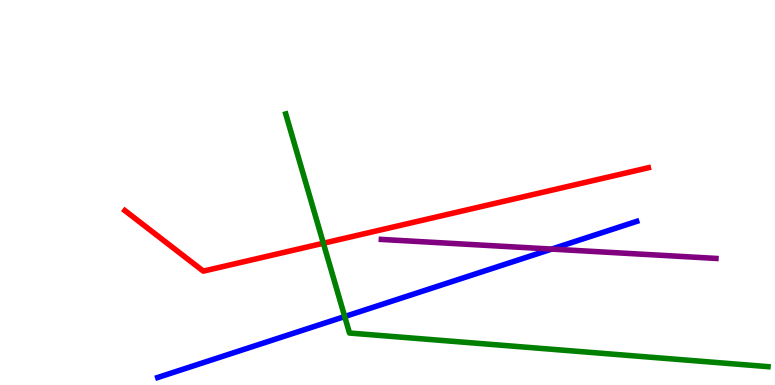[{'lines': ['blue', 'red'], 'intersections': []}, {'lines': ['green', 'red'], 'intersections': [{'x': 4.17, 'y': 3.68}]}, {'lines': ['purple', 'red'], 'intersections': []}, {'lines': ['blue', 'green'], 'intersections': [{'x': 4.45, 'y': 1.78}]}, {'lines': ['blue', 'purple'], 'intersections': [{'x': 7.12, 'y': 3.53}]}, {'lines': ['green', 'purple'], 'intersections': []}]